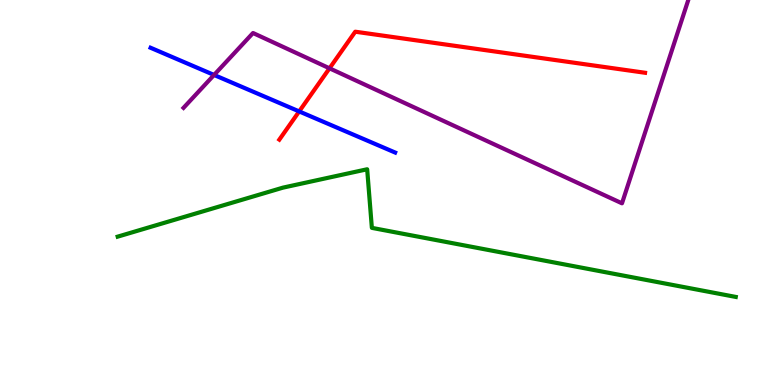[{'lines': ['blue', 'red'], 'intersections': [{'x': 3.86, 'y': 7.11}]}, {'lines': ['green', 'red'], 'intersections': []}, {'lines': ['purple', 'red'], 'intersections': [{'x': 4.25, 'y': 8.23}]}, {'lines': ['blue', 'green'], 'intersections': []}, {'lines': ['blue', 'purple'], 'intersections': [{'x': 2.76, 'y': 8.05}]}, {'lines': ['green', 'purple'], 'intersections': []}]